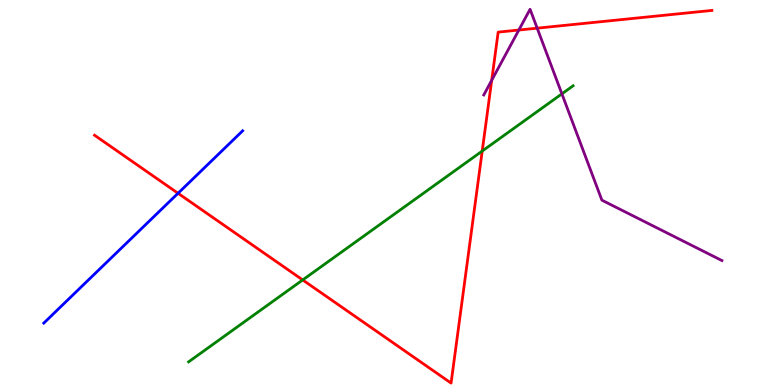[{'lines': ['blue', 'red'], 'intersections': [{'x': 2.3, 'y': 4.98}]}, {'lines': ['green', 'red'], 'intersections': [{'x': 3.91, 'y': 2.73}, {'x': 6.22, 'y': 6.08}]}, {'lines': ['purple', 'red'], 'intersections': [{'x': 6.34, 'y': 7.91}, {'x': 6.69, 'y': 9.22}, {'x': 6.93, 'y': 9.27}]}, {'lines': ['blue', 'green'], 'intersections': []}, {'lines': ['blue', 'purple'], 'intersections': []}, {'lines': ['green', 'purple'], 'intersections': [{'x': 7.25, 'y': 7.56}]}]